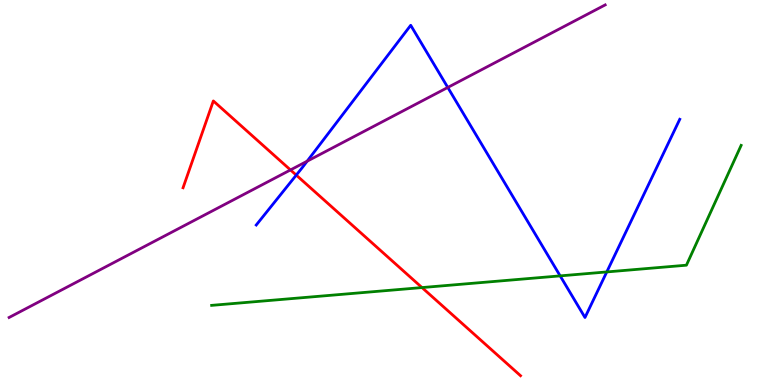[{'lines': ['blue', 'red'], 'intersections': [{'x': 3.82, 'y': 5.45}]}, {'lines': ['green', 'red'], 'intersections': [{'x': 5.45, 'y': 2.53}]}, {'lines': ['purple', 'red'], 'intersections': [{'x': 3.75, 'y': 5.59}]}, {'lines': ['blue', 'green'], 'intersections': [{'x': 7.23, 'y': 2.83}, {'x': 7.83, 'y': 2.94}]}, {'lines': ['blue', 'purple'], 'intersections': [{'x': 3.96, 'y': 5.81}, {'x': 5.78, 'y': 7.73}]}, {'lines': ['green', 'purple'], 'intersections': []}]